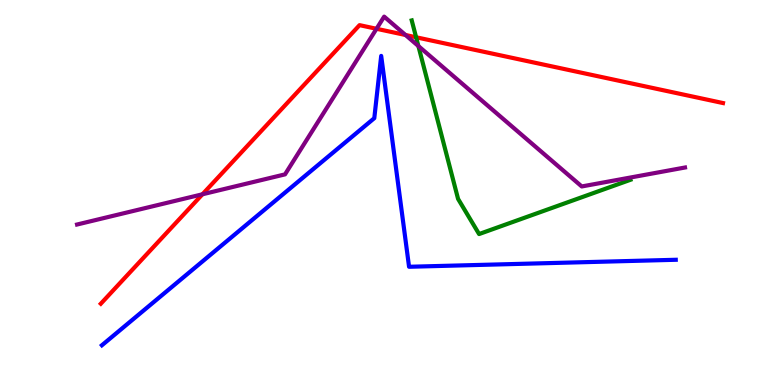[{'lines': ['blue', 'red'], 'intersections': []}, {'lines': ['green', 'red'], 'intersections': [{'x': 5.37, 'y': 9.03}]}, {'lines': ['purple', 'red'], 'intersections': [{'x': 2.61, 'y': 4.95}, {'x': 4.86, 'y': 9.25}, {'x': 5.23, 'y': 9.09}]}, {'lines': ['blue', 'green'], 'intersections': []}, {'lines': ['blue', 'purple'], 'intersections': []}, {'lines': ['green', 'purple'], 'intersections': [{'x': 5.4, 'y': 8.8}]}]